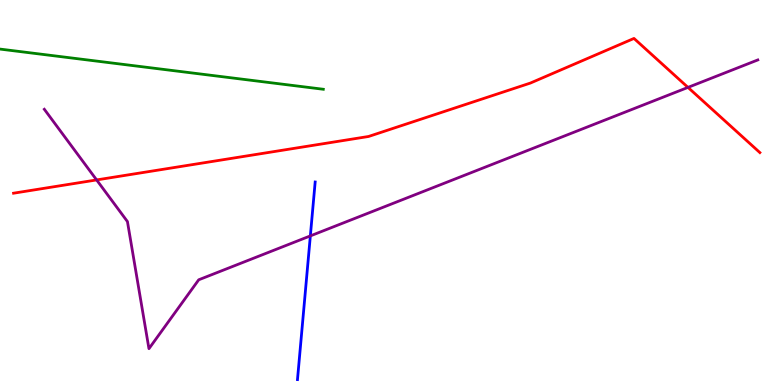[{'lines': ['blue', 'red'], 'intersections': []}, {'lines': ['green', 'red'], 'intersections': []}, {'lines': ['purple', 'red'], 'intersections': [{'x': 1.25, 'y': 5.33}, {'x': 8.88, 'y': 7.73}]}, {'lines': ['blue', 'green'], 'intersections': []}, {'lines': ['blue', 'purple'], 'intersections': [{'x': 4.0, 'y': 3.87}]}, {'lines': ['green', 'purple'], 'intersections': []}]